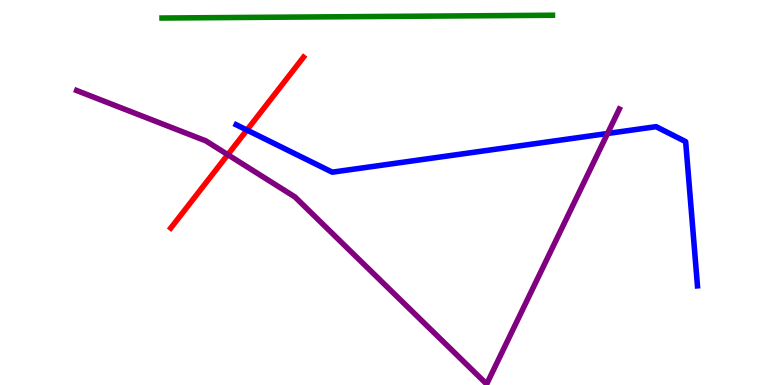[{'lines': ['blue', 'red'], 'intersections': [{'x': 3.19, 'y': 6.62}]}, {'lines': ['green', 'red'], 'intersections': []}, {'lines': ['purple', 'red'], 'intersections': [{'x': 2.94, 'y': 5.98}]}, {'lines': ['blue', 'green'], 'intersections': []}, {'lines': ['blue', 'purple'], 'intersections': [{'x': 7.84, 'y': 6.53}]}, {'lines': ['green', 'purple'], 'intersections': []}]